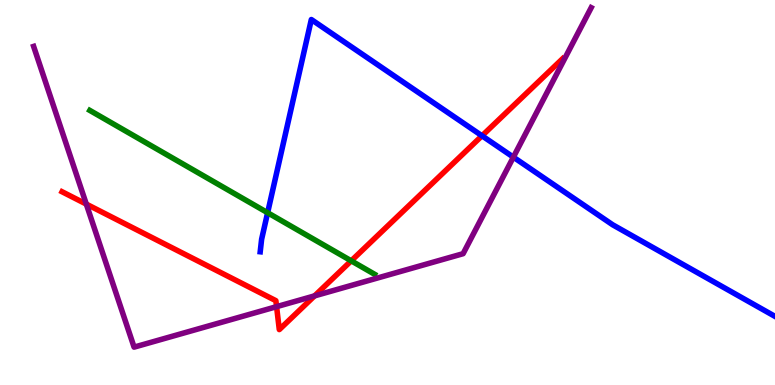[{'lines': ['blue', 'red'], 'intersections': [{'x': 6.22, 'y': 6.47}]}, {'lines': ['green', 'red'], 'intersections': [{'x': 4.53, 'y': 3.23}]}, {'lines': ['purple', 'red'], 'intersections': [{'x': 1.11, 'y': 4.7}, {'x': 3.57, 'y': 2.03}, {'x': 4.06, 'y': 2.32}]}, {'lines': ['blue', 'green'], 'intersections': [{'x': 3.45, 'y': 4.47}]}, {'lines': ['blue', 'purple'], 'intersections': [{'x': 6.62, 'y': 5.92}]}, {'lines': ['green', 'purple'], 'intersections': []}]